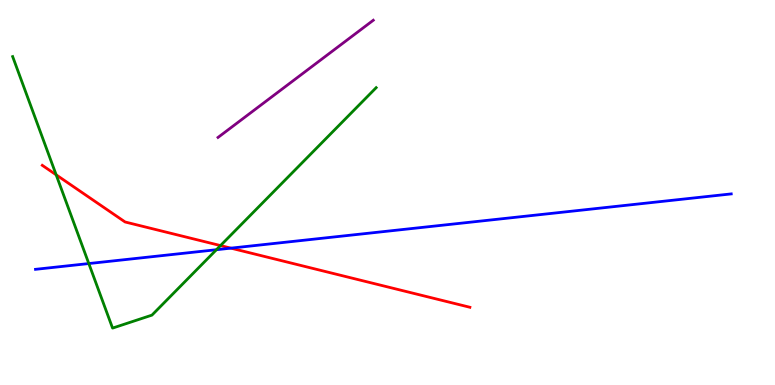[{'lines': ['blue', 'red'], 'intersections': [{'x': 2.98, 'y': 3.55}]}, {'lines': ['green', 'red'], 'intersections': [{'x': 0.725, 'y': 5.46}, {'x': 2.85, 'y': 3.62}]}, {'lines': ['purple', 'red'], 'intersections': []}, {'lines': ['blue', 'green'], 'intersections': [{'x': 1.15, 'y': 3.15}, {'x': 2.79, 'y': 3.51}]}, {'lines': ['blue', 'purple'], 'intersections': []}, {'lines': ['green', 'purple'], 'intersections': []}]